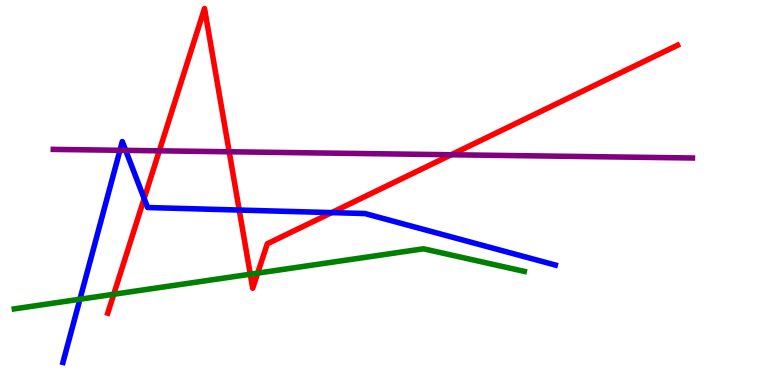[{'lines': ['blue', 'red'], 'intersections': [{'x': 1.86, 'y': 4.84}, {'x': 3.09, 'y': 4.54}, {'x': 4.28, 'y': 4.48}]}, {'lines': ['green', 'red'], 'intersections': [{'x': 1.47, 'y': 2.36}, {'x': 3.23, 'y': 2.88}, {'x': 3.32, 'y': 2.91}]}, {'lines': ['purple', 'red'], 'intersections': [{'x': 2.06, 'y': 6.08}, {'x': 2.96, 'y': 6.06}, {'x': 5.82, 'y': 5.98}]}, {'lines': ['blue', 'green'], 'intersections': [{'x': 1.03, 'y': 2.23}]}, {'lines': ['blue', 'purple'], 'intersections': [{'x': 1.55, 'y': 6.1}, {'x': 1.62, 'y': 6.09}]}, {'lines': ['green', 'purple'], 'intersections': []}]